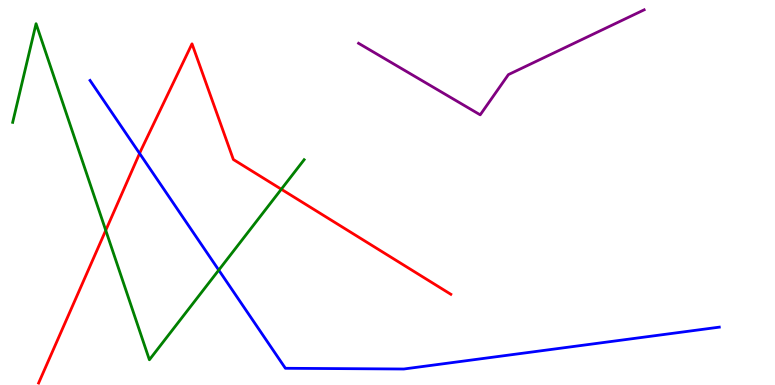[{'lines': ['blue', 'red'], 'intersections': [{'x': 1.8, 'y': 6.02}]}, {'lines': ['green', 'red'], 'intersections': [{'x': 1.36, 'y': 4.02}, {'x': 3.63, 'y': 5.09}]}, {'lines': ['purple', 'red'], 'intersections': []}, {'lines': ['blue', 'green'], 'intersections': [{'x': 2.82, 'y': 2.98}]}, {'lines': ['blue', 'purple'], 'intersections': []}, {'lines': ['green', 'purple'], 'intersections': []}]